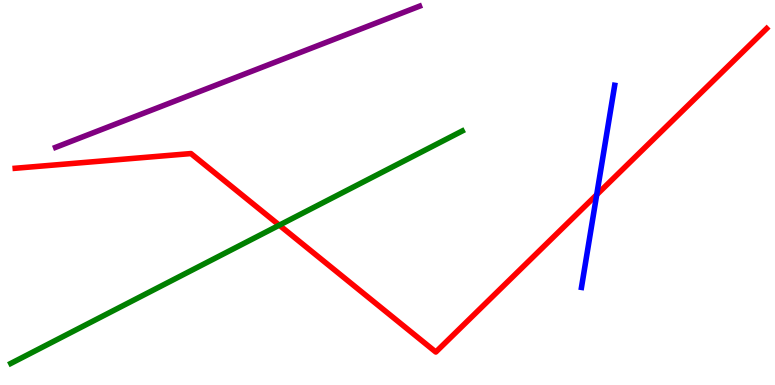[{'lines': ['blue', 'red'], 'intersections': [{'x': 7.7, 'y': 4.94}]}, {'lines': ['green', 'red'], 'intersections': [{'x': 3.6, 'y': 4.15}]}, {'lines': ['purple', 'red'], 'intersections': []}, {'lines': ['blue', 'green'], 'intersections': []}, {'lines': ['blue', 'purple'], 'intersections': []}, {'lines': ['green', 'purple'], 'intersections': []}]